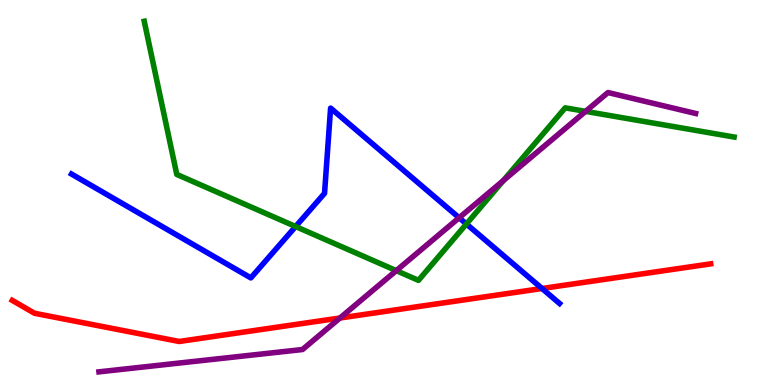[{'lines': ['blue', 'red'], 'intersections': [{'x': 6.99, 'y': 2.51}]}, {'lines': ['green', 'red'], 'intersections': []}, {'lines': ['purple', 'red'], 'intersections': [{'x': 4.39, 'y': 1.74}]}, {'lines': ['blue', 'green'], 'intersections': [{'x': 3.81, 'y': 4.12}, {'x': 6.02, 'y': 4.18}]}, {'lines': ['blue', 'purple'], 'intersections': [{'x': 5.92, 'y': 4.34}]}, {'lines': ['green', 'purple'], 'intersections': [{'x': 5.11, 'y': 2.97}, {'x': 6.49, 'y': 5.31}, {'x': 7.56, 'y': 7.11}]}]